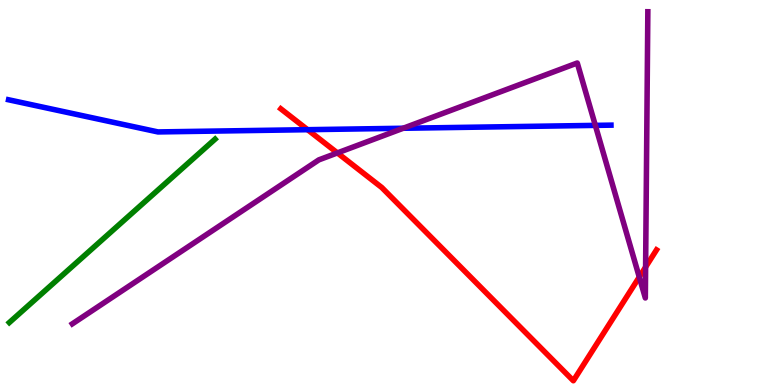[{'lines': ['blue', 'red'], 'intersections': [{'x': 3.97, 'y': 6.63}]}, {'lines': ['green', 'red'], 'intersections': []}, {'lines': ['purple', 'red'], 'intersections': [{'x': 4.35, 'y': 6.03}, {'x': 8.25, 'y': 2.8}, {'x': 8.33, 'y': 3.06}]}, {'lines': ['blue', 'green'], 'intersections': []}, {'lines': ['blue', 'purple'], 'intersections': [{'x': 5.2, 'y': 6.67}, {'x': 7.68, 'y': 6.74}]}, {'lines': ['green', 'purple'], 'intersections': []}]